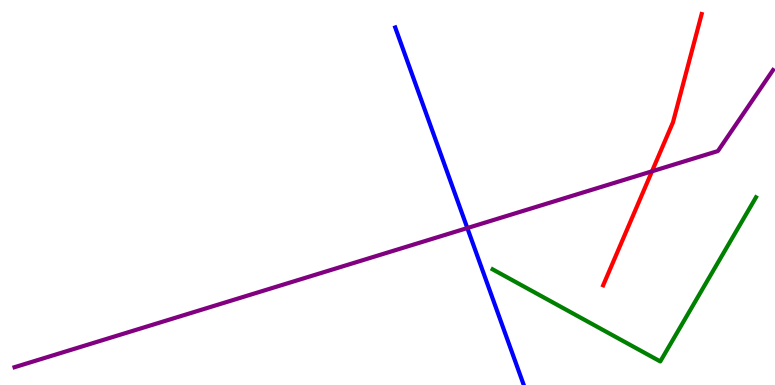[{'lines': ['blue', 'red'], 'intersections': []}, {'lines': ['green', 'red'], 'intersections': []}, {'lines': ['purple', 'red'], 'intersections': [{'x': 8.41, 'y': 5.55}]}, {'lines': ['blue', 'green'], 'intersections': []}, {'lines': ['blue', 'purple'], 'intersections': [{'x': 6.03, 'y': 4.08}]}, {'lines': ['green', 'purple'], 'intersections': []}]